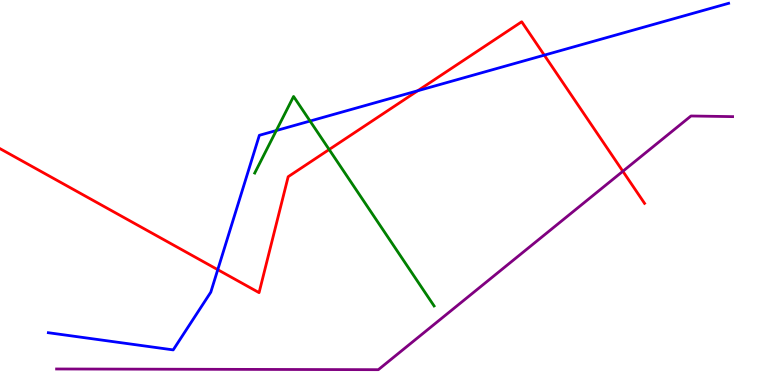[{'lines': ['blue', 'red'], 'intersections': [{'x': 2.81, 'y': 3.0}, {'x': 5.39, 'y': 7.64}, {'x': 7.02, 'y': 8.57}]}, {'lines': ['green', 'red'], 'intersections': [{'x': 4.25, 'y': 6.12}]}, {'lines': ['purple', 'red'], 'intersections': [{'x': 8.04, 'y': 5.55}]}, {'lines': ['blue', 'green'], 'intersections': [{'x': 3.57, 'y': 6.61}, {'x': 4.0, 'y': 6.86}]}, {'lines': ['blue', 'purple'], 'intersections': []}, {'lines': ['green', 'purple'], 'intersections': []}]